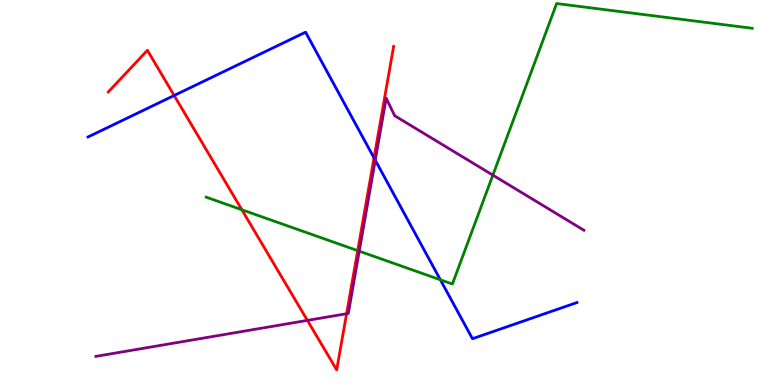[{'lines': ['blue', 'red'], 'intersections': [{'x': 2.25, 'y': 7.52}, {'x': 4.83, 'y': 5.9}]}, {'lines': ['green', 'red'], 'intersections': [{'x': 3.12, 'y': 4.55}, {'x': 4.62, 'y': 3.49}]}, {'lines': ['purple', 'red'], 'intersections': [{'x': 3.97, 'y': 1.68}, {'x': 4.47, 'y': 1.85}]}, {'lines': ['blue', 'green'], 'intersections': [{'x': 5.68, 'y': 2.73}]}, {'lines': ['blue', 'purple'], 'intersections': [{'x': 4.84, 'y': 5.84}]}, {'lines': ['green', 'purple'], 'intersections': [{'x': 4.64, 'y': 3.48}, {'x': 6.36, 'y': 5.45}]}]